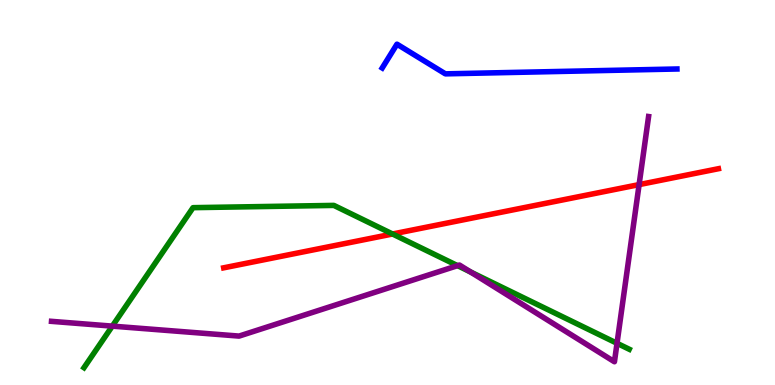[{'lines': ['blue', 'red'], 'intersections': []}, {'lines': ['green', 'red'], 'intersections': [{'x': 5.07, 'y': 3.92}]}, {'lines': ['purple', 'red'], 'intersections': [{'x': 8.25, 'y': 5.2}]}, {'lines': ['blue', 'green'], 'intersections': []}, {'lines': ['blue', 'purple'], 'intersections': []}, {'lines': ['green', 'purple'], 'intersections': [{'x': 1.45, 'y': 1.53}, {'x': 5.9, 'y': 3.1}, {'x': 6.07, 'y': 2.94}, {'x': 7.96, 'y': 1.08}]}]